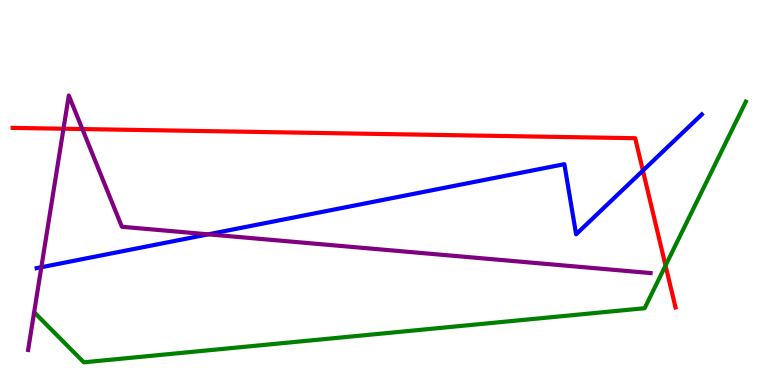[{'lines': ['blue', 'red'], 'intersections': [{'x': 8.3, 'y': 5.57}]}, {'lines': ['green', 'red'], 'intersections': [{'x': 8.59, 'y': 3.1}]}, {'lines': ['purple', 'red'], 'intersections': [{'x': 0.819, 'y': 6.66}, {'x': 1.06, 'y': 6.65}]}, {'lines': ['blue', 'green'], 'intersections': []}, {'lines': ['blue', 'purple'], 'intersections': [{'x': 0.533, 'y': 3.06}, {'x': 2.69, 'y': 3.91}]}, {'lines': ['green', 'purple'], 'intersections': []}]